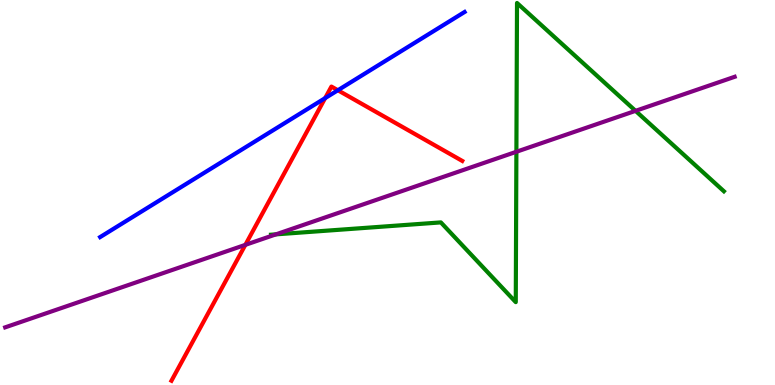[{'lines': ['blue', 'red'], 'intersections': [{'x': 4.2, 'y': 7.45}, {'x': 4.36, 'y': 7.66}]}, {'lines': ['green', 'red'], 'intersections': []}, {'lines': ['purple', 'red'], 'intersections': [{'x': 3.17, 'y': 3.64}]}, {'lines': ['blue', 'green'], 'intersections': []}, {'lines': ['blue', 'purple'], 'intersections': []}, {'lines': ['green', 'purple'], 'intersections': [{'x': 3.56, 'y': 3.91}, {'x': 6.66, 'y': 6.06}, {'x': 8.2, 'y': 7.12}]}]